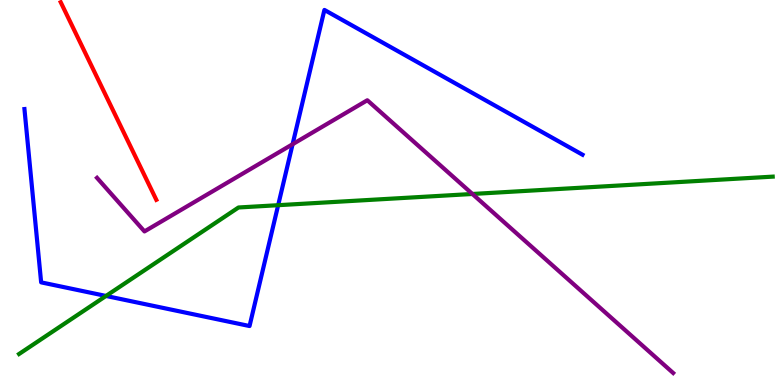[{'lines': ['blue', 'red'], 'intersections': []}, {'lines': ['green', 'red'], 'intersections': []}, {'lines': ['purple', 'red'], 'intersections': []}, {'lines': ['blue', 'green'], 'intersections': [{'x': 1.37, 'y': 2.31}, {'x': 3.59, 'y': 4.67}]}, {'lines': ['blue', 'purple'], 'intersections': [{'x': 3.78, 'y': 6.25}]}, {'lines': ['green', 'purple'], 'intersections': [{'x': 6.1, 'y': 4.96}]}]